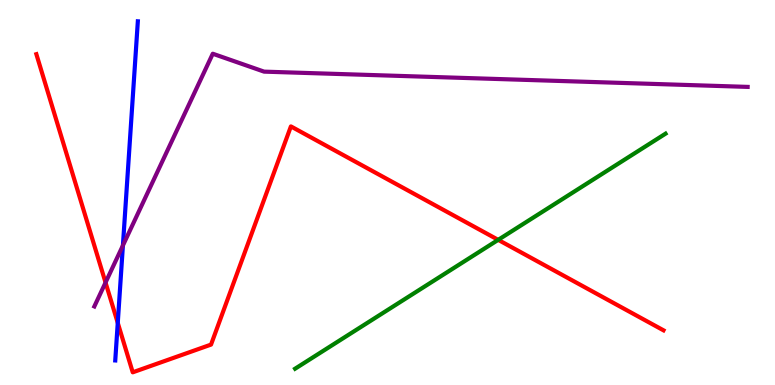[{'lines': ['blue', 'red'], 'intersections': [{'x': 1.52, 'y': 1.61}]}, {'lines': ['green', 'red'], 'intersections': [{'x': 6.43, 'y': 3.77}]}, {'lines': ['purple', 'red'], 'intersections': [{'x': 1.36, 'y': 2.66}]}, {'lines': ['blue', 'green'], 'intersections': []}, {'lines': ['blue', 'purple'], 'intersections': [{'x': 1.59, 'y': 3.62}]}, {'lines': ['green', 'purple'], 'intersections': []}]